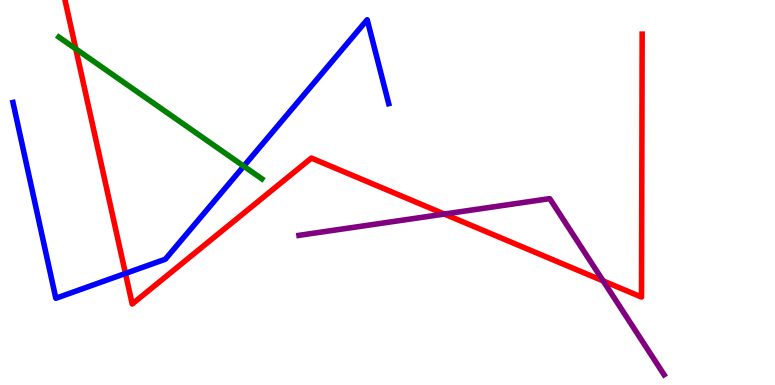[{'lines': ['blue', 'red'], 'intersections': [{'x': 1.62, 'y': 2.9}]}, {'lines': ['green', 'red'], 'intersections': [{'x': 0.978, 'y': 8.73}]}, {'lines': ['purple', 'red'], 'intersections': [{'x': 5.73, 'y': 4.44}, {'x': 7.78, 'y': 2.7}]}, {'lines': ['blue', 'green'], 'intersections': [{'x': 3.15, 'y': 5.68}]}, {'lines': ['blue', 'purple'], 'intersections': []}, {'lines': ['green', 'purple'], 'intersections': []}]